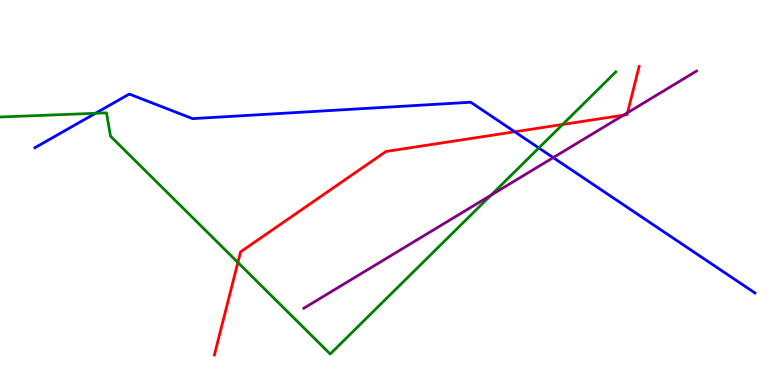[{'lines': ['blue', 'red'], 'intersections': [{'x': 6.64, 'y': 6.58}]}, {'lines': ['green', 'red'], 'intersections': [{'x': 3.07, 'y': 3.18}, {'x': 7.26, 'y': 6.77}]}, {'lines': ['purple', 'red'], 'intersections': [{'x': 8.05, 'y': 7.01}, {'x': 8.1, 'y': 7.07}]}, {'lines': ['blue', 'green'], 'intersections': [{'x': 1.23, 'y': 7.06}, {'x': 6.95, 'y': 6.16}]}, {'lines': ['blue', 'purple'], 'intersections': [{'x': 7.14, 'y': 5.91}]}, {'lines': ['green', 'purple'], 'intersections': [{'x': 6.34, 'y': 4.93}]}]